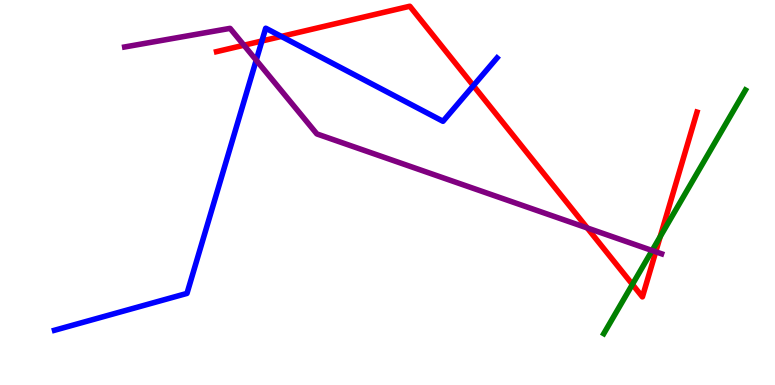[{'lines': ['blue', 'red'], 'intersections': [{'x': 3.38, 'y': 8.94}, {'x': 3.63, 'y': 9.05}, {'x': 6.11, 'y': 7.78}]}, {'lines': ['green', 'red'], 'intersections': [{'x': 8.16, 'y': 2.61}, {'x': 8.52, 'y': 3.86}]}, {'lines': ['purple', 'red'], 'intersections': [{'x': 3.15, 'y': 8.83}, {'x': 7.58, 'y': 4.08}, {'x': 8.46, 'y': 3.46}]}, {'lines': ['blue', 'green'], 'intersections': []}, {'lines': ['blue', 'purple'], 'intersections': [{'x': 3.31, 'y': 8.44}]}, {'lines': ['green', 'purple'], 'intersections': [{'x': 8.41, 'y': 3.49}]}]